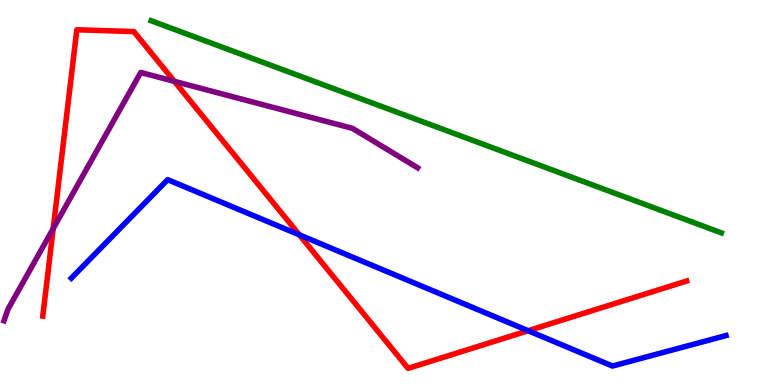[{'lines': ['blue', 'red'], 'intersections': [{'x': 3.86, 'y': 3.9}, {'x': 6.81, 'y': 1.41}]}, {'lines': ['green', 'red'], 'intersections': []}, {'lines': ['purple', 'red'], 'intersections': [{'x': 0.686, 'y': 4.06}, {'x': 2.25, 'y': 7.89}]}, {'lines': ['blue', 'green'], 'intersections': []}, {'lines': ['blue', 'purple'], 'intersections': []}, {'lines': ['green', 'purple'], 'intersections': []}]